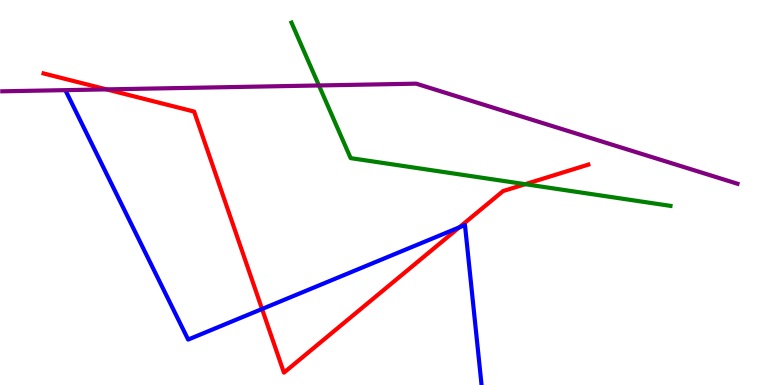[{'lines': ['blue', 'red'], 'intersections': [{'x': 3.38, 'y': 1.97}, {'x': 5.93, 'y': 4.09}]}, {'lines': ['green', 'red'], 'intersections': [{'x': 6.78, 'y': 5.22}]}, {'lines': ['purple', 'red'], 'intersections': [{'x': 1.37, 'y': 7.68}]}, {'lines': ['blue', 'green'], 'intersections': []}, {'lines': ['blue', 'purple'], 'intersections': []}, {'lines': ['green', 'purple'], 'intersections': [{'x': 4.12, 'y': 7.78}]}]